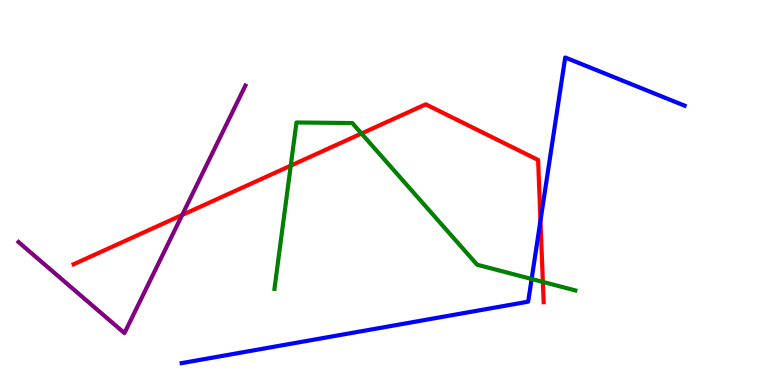[{'lines': ['blue', 'red'], 'intersections': [{'x': 6.97, 'y': 4.27}]}, {'lines': ['green', 'red'], 'intersections': [{'x': 3.75, 'y': 5.7}, {'x': 4.66, 'y': 6.53}, {'x': 7.0, 'y': 2.68}]}, {'lines': ['purple', 'red'], 'intersections': [{'x': 2.35, 'y': 4.42}]}, {'lines': ['blue', 'green'], 'intersections': [{'x': 6.86, 'y': 2.75}]}, {'lines': ['blue', 'purple'], 'intersections': []}, {'lines': ['green', 'purple'], 'intersections': []}]